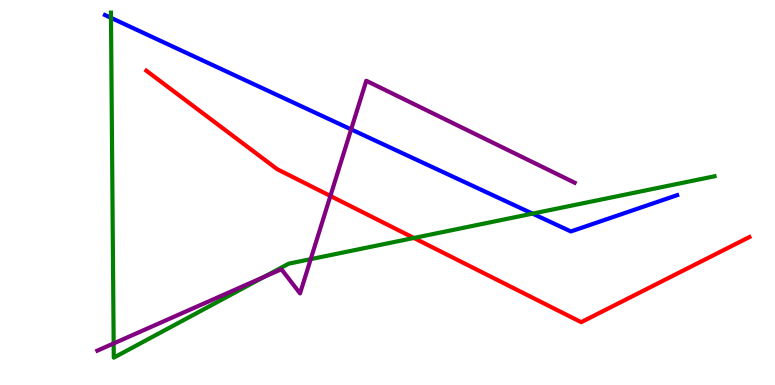[{'lines': ['blue', 'red'], 'intersections': []}, {'lines': ['green', 'red'], 'intersections': [{'x': 5.34, 'y': 3.82}]}, {'lines': ['purple', 'red'], 'intersections': [{'x': 4.26, 'y': 4.91}]}, {'lines': ['blue', 'green'], 'intersections': [{'x': 1.43, 'y': 9.54}, {'x': 6.87, 'y': 4.45}]}, {'lines': ['blue', 'purple'], 'intersections': [{'x': 4.53, 'y': 6.64}]}, {'lines': ['green', 'purple'], 'intersections': [{'x': 1.47, 'y': 1.08}, {'x': 3.41, 'y': 2.81}, {'x': 4.01, 'y': 3.27}]}]